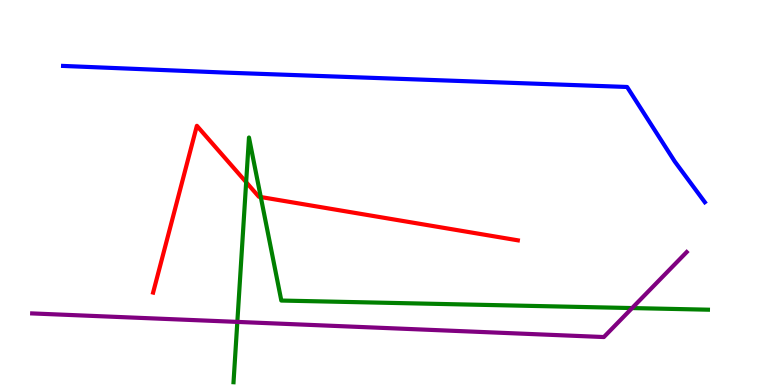[{'lines': ['blue', 'red'], 'intersections': []}, {'lines': ['green', 'red'], 'intersections': [{'x': 3.18, 'y': 5.27}, {'x': 3.36, 'y': 4.88}]}, {'lines': ['purple', 'red'], 'intersections': []}, {'lines': ['blue', 'green'], 'intersections': []}, {'lines': ['blue', 'purple'], 'intersections': []}, {'lines': ['green', 'purple'], 'intersections': [{'x': 3.06, 'y': 1.64}, {'x': 8.16, 'y': 2.0}]}]